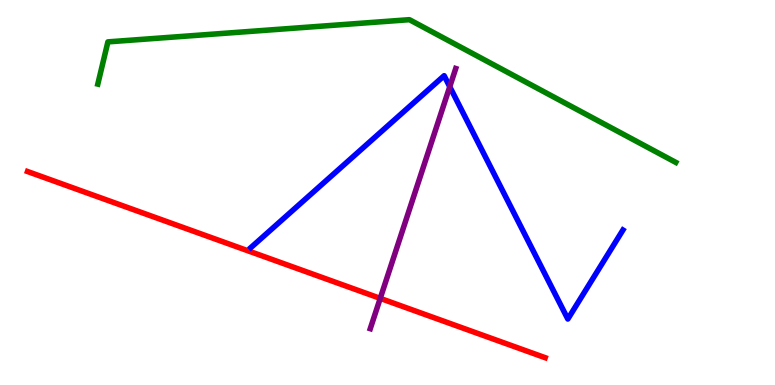[{'lines': ['blue', 'red'], 'intersections': []}, {'lines': ['green', 'red'], 'intersections': []}, {'lines': ['purple', 'red'], 'intersections': [{'x': 4.91, 'y': 2.25}]}, {'lines': ['blue', 'green'], 'intersections': []}, {'lines': ['blue', 'purple'], 'intersections': [{'x': 5.8, 'y': 7.75}]}, {'lines': ['green', 'purple'], 'intersections': []}]